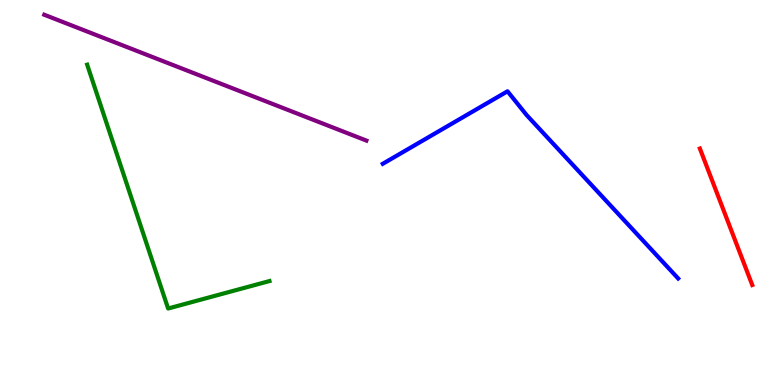[{'lines': ['blue', 'red'], 'intersections': []}, {'lines': ['green', 'red'], 'intersections': []}, {'lines': ['purple', 'red'], 'intersections': []}, {'lines': ['blue', 'green'], 'intersections': []}, {'lines': ['blue', 'purple'], 'intersections': []}, {'lines': ['green', 'purple'], 'intersections': []}]